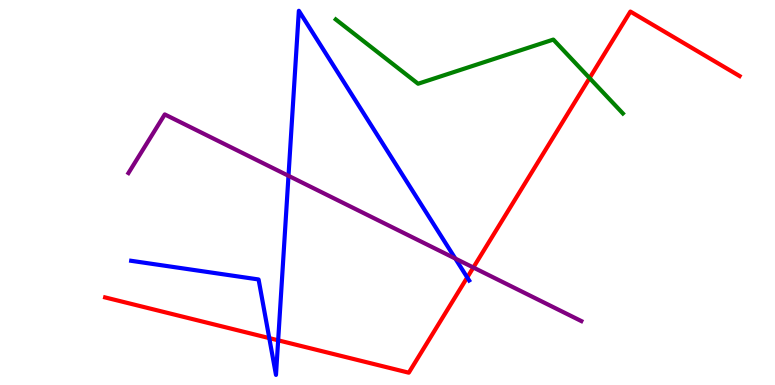[{'lines': ['blue', 'red'], 'intersections': [{'x': 3.47, 'y': 1.22}, {'x': 3.59, 'y': 1.16}, {'x': 6.03, 'y': 2.79}]}, {'lines': ['green', 'red'], 'intersections': [{'x': 7.61, 'y': 7.97}]}, {'lines': ['purple', 'red'], 'intersections': [{'x': 6.11, 'y': 3.05}]}, {'lines': ['blue', 'green'], 'intersections': []}, {'lines': ['blue', 'purple'], 'intersections': [{'x': 3.72, 'y': 5.43}, {'x': 5.88, 'y': 3.28}]}, {'lines': ['green', 'purple'], 'intersections': []}]